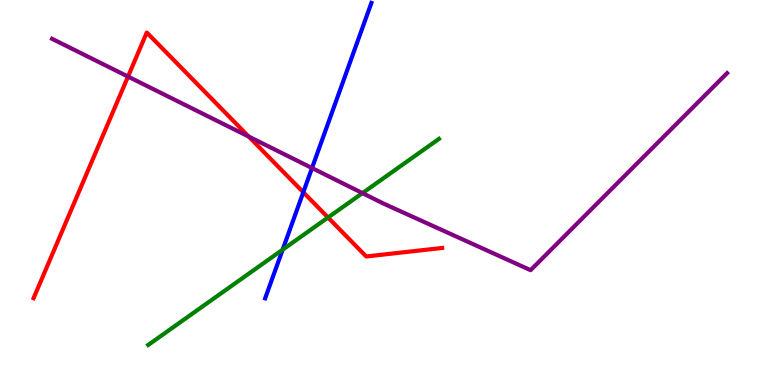[{'lines': ['blue', 'red'], 'intersections': [{'x': 3.91, 'y': 5.01}]}, {'lines': ['green', 'red'], 'intersections': [{'x': 4.23, 'y': 4.35}]}, {'lines': ['purple', 'red'], 'intersections': [{'x': 1.65, 'y': 8.01}, {'x': 3.21, 'y': 6.45}]}, {'lines': ['blue', 'green'], 'intersections': [{'x': 3.65, 'y': 3.52}]}, {'lines': ['blue', 'purple'], 'intersections': [{'x': 4.03, 'y': 5.64}]}, {'lines': ['green', 'purple'], 'intersections': [{'x': 4.68, 'y': 4.98}]}]